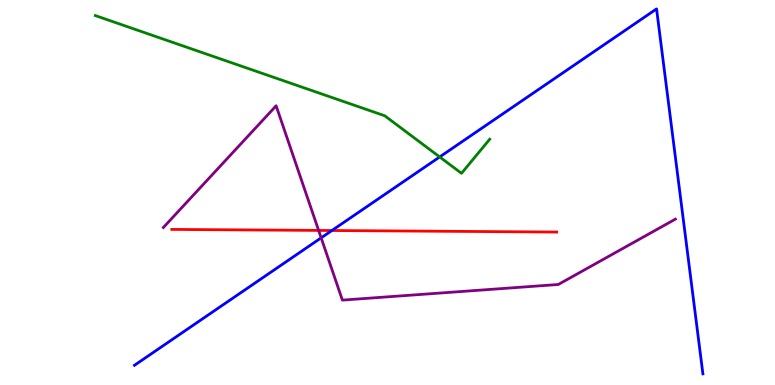[{'lines': ['blue', 'red'], 'intersections': [{'x': 4.28, 'y': 4.01}]}, {'lines': ['green', 'red'], 'intersections': []}, {'lines': ['purple', 'red'], 'intersections': [{'x': 4.11, 'y': 4.02}]}, {'lines': ['blue', 'green'], 'intersections': [{'x': 5.67, 'y': 5.92}]}, {'lines': ['blue', 'purple'], 'intersections': [{'x': 4.14, 'y': 3.82}]}, {'lines': ['green', 'purple'], 'intersections': []}]